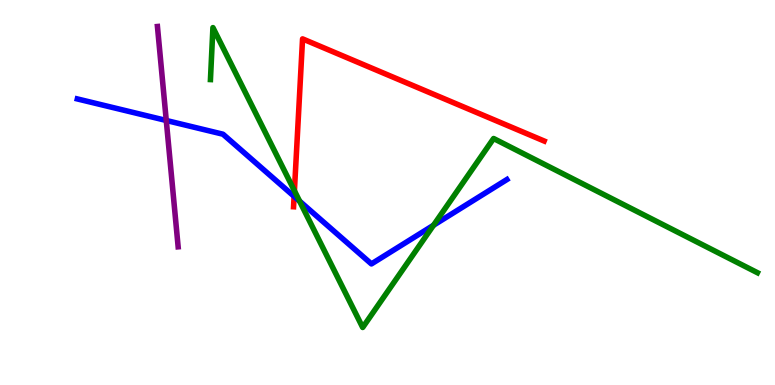[{'lines': ['blue', 'red'], 'intersections': [{'x': 3.79, 'y': 4.9}]}, {'lines': ['green', 'red'], 'intersections': [{'x': 3.8, 'y': 5.05}]}, {'lines': ['purple', 'red'], 'intersections': []}, {'lines': ['blue', 'green'], 'intersections': [{'x': 3.87, 'y': 4.78}, {'x': 5.59, 'y': 4.15}]}, {'lines': ['blue', 'purple'], 'intersections': [{'x': 2.15, 'y': 6.87}]}, {'lines': ['green', 'purple'], 'intersections': []}]